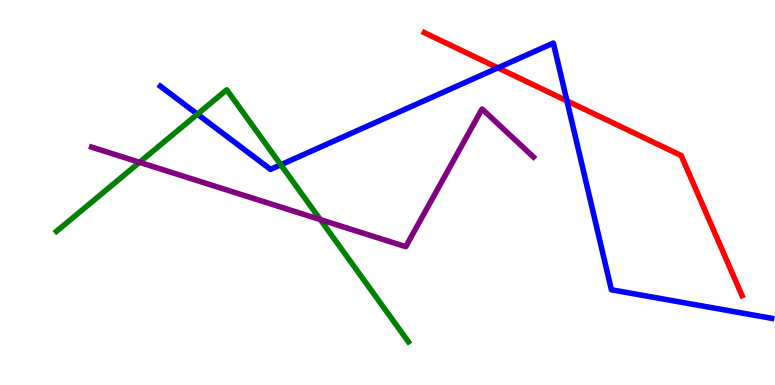[{'lines': ['blue', 'red'], 'intersections': [{'x': 6.42, 'y': 8.24}, {'x': 7.32, 'y': 7.38}]}, {'lines': ['green', 'red'], 'intersections': []}, {'lines': ['purple', 'red'], 'intersections': []}, {'lines': ['blue', 'green'], 'intersections': [{'x': 2.55, 'y': 7.03}, {'x': 3.62, 'y': 5.72}]}, {'lines': ['blue', 'purple'], 'intersections': []}, {'lines': ['green', 'purple'], 'intersections': [{'x': 1.8, 'y': 5.78}, {'x': 4.13, 'y': 4.3}]}]